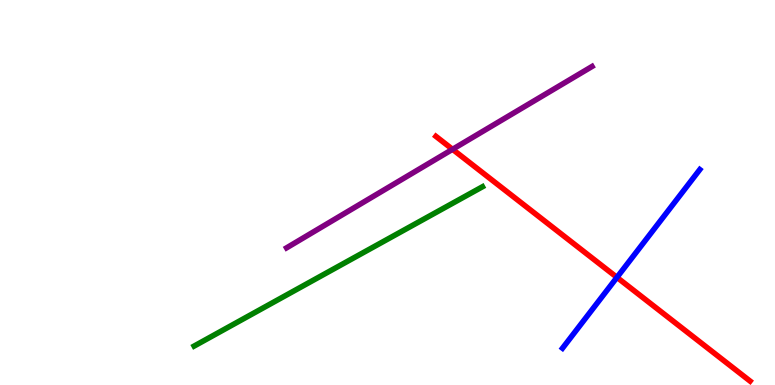[{'lines': ['blue', 'red'], 'intersections': [{'x': 7.96, 'y': 2.8}]}, {'lines': ['green', 'red'], 'intersections': []}, {'lines': ['purple', 'red'], 'intersections': [{'x': 5.84, 'y': 6.12}]}, {'lines': ['blue', 'green'], 'intersections': []}, {'lines': ['blue', 'purple'], 'intersections': []}, {'lines': ['green', 'purple'], 'intersections': []}]